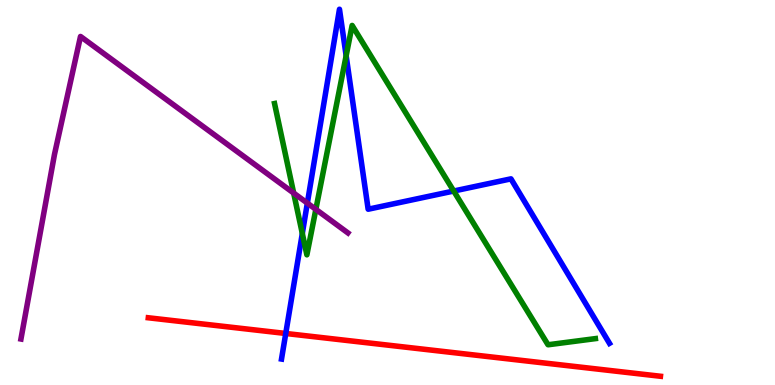[{'lines': ['blue', 'red'], 'intersections': [{'x': 3.69, 'y': 1.34}]}, {'lines': ['green', 'red'], 'intersections': []}, {'lines': ['purple', 'red'], 'intersections': []}, {'lines': ['blue', 'green'], 'intersections': [{'x': 3.9, 'y': 3.93}, {'x': 4.47, 'y': 8.55}, {'x': 5.85, 'y': 5.04}]}, {'lines': ['blue', 'purple'], 'intersections': [{'x': 3.97, 'y': 4.72}]}, {'lines': ['green', 'purple'], 'intersections': [{'x': 3.79, 'y': 4.99}, {'x': 4.08, 'y': 4.56}]}]